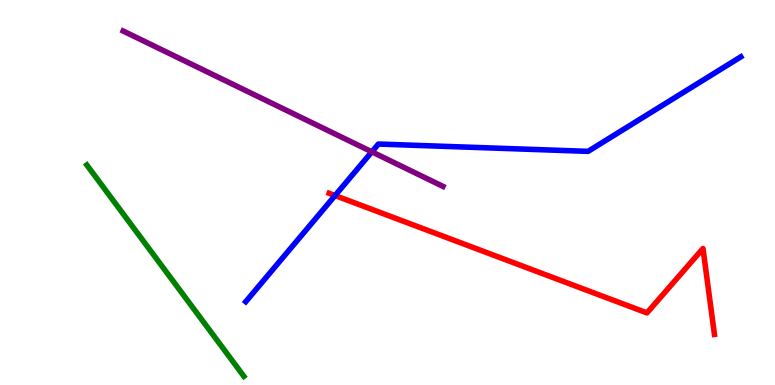[{'lines': ['blue', 'red'], 'intersections': [{'x': 4.32, 'y': 4.92}]}, {'lines': ['green', 'red'], 'intersections': []}, {'lines': ['purple', 'red'], 'intersections': []}, {'lines': ['blue', 'green'], 'intersections': []}, {'lines': ['blue', 'purple'], 'intersections': [{'x': 4.8, 'y': 6.06}]}, {'lines': ['green', 'purple'], 'intersections': []}]